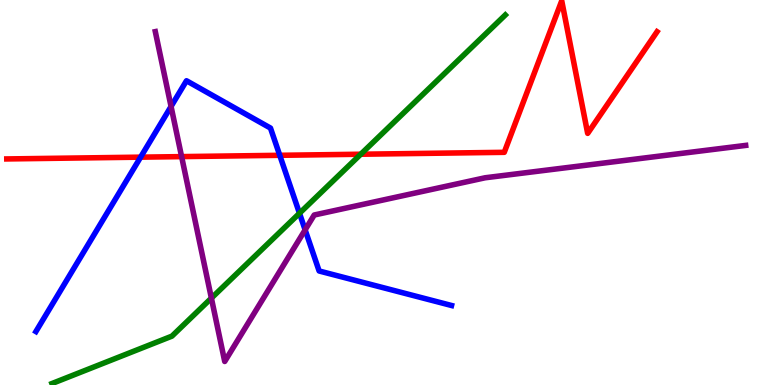[{'lines': ['blue', 'red'], 'intersections': [{'x': 1.81, 'y': 5.92}, {'x': 3.61, 'y': 5.97}]}, {'lines': ['green', 'red'], 'intersections': [{'x': 4.65, 'y': 5.99}]}, {'lines': ['purple', 'red'], 'intersections': [{'x': 2.34, 'y': 5.93}]}, {'lines': ['blue', 'green'], 'intersections': [{'x': 3.86, 'y': 4.46}]}, {'lines': ['blue', 'purple'], 'intersections': [{'x': 2.21, 'y': 7.23}, {'x': 3.94, 'y': 4.03}]}, {'lines': ['green', 'purple'], 'intersections': [{'x': 2.73, 'y': 2.26}]}]